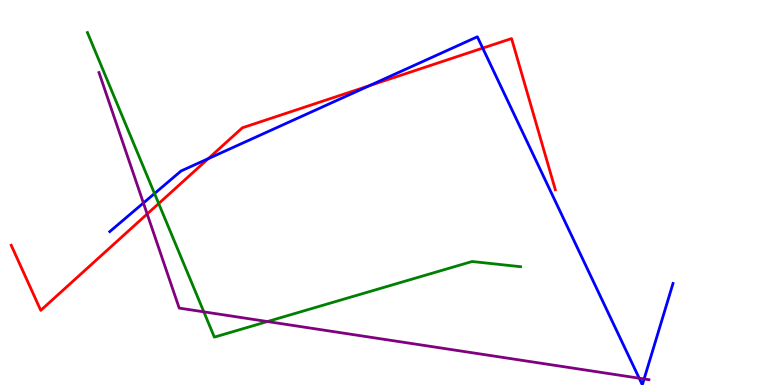[{'lines': ['blue', 'red'], 'intersections': [{'x': 2.69, 'y': 5.88}, {'x': 4.77, 'y': 7.77}, {'x': 6.23, 'y': 8.75}]}, {'lines': ['green', 'red'], 'intersections': [{'x': 2.05, 'y': 4.71}]}, {'lines': ['purple', 'red'], 'intersections': [{'x': 1.9, 'y': 4.44}]}, {'lines': ['blue', 'green'], 'intersections': [{'x': 1.99, 'y': 4.97}]}, {'lines': ['blue', 'purple'], 'intersections': [{'x': 1.85, 'y': 4.73}, {'x': 8.25, 'y': 0.176}, {'x': 8.31, 'y': 0.157}]}, {'lines': ['green', 'purple'], 'intersections': [{'x': 2.63, 'y': 1.9}, {'x': 3.45, 'y': 1.65}]}]